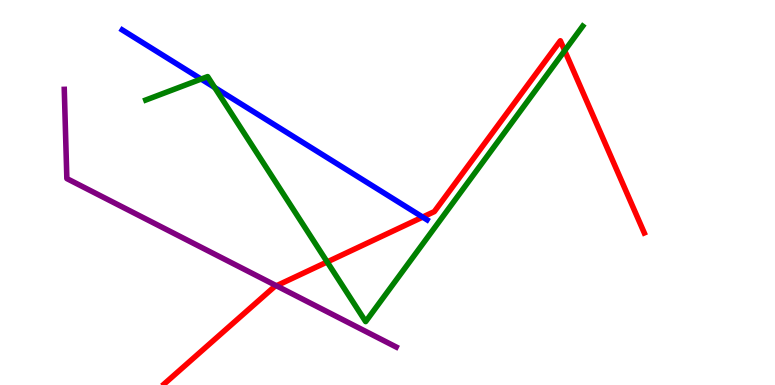[{'lines': ['blue', 'red'], 'intersections': [{'x': 5.45, 'y': 4.36}]}, {'lines': ['green', 'red'], 'intersections': [{'x': 4.22, 'y': 3.2}, {'x': 7.29, 'y': 8.68}]}, {'lines': ['purple', 'red'], 'intersections': [{'x': 3.57, 'y': 2.58}]}, {'lines': ['blue', 'green'], 'intersections': [{'x': 2.6, 'y': 7.95}, {'x': 2.77, 'y': 7.73}]}, {'lines': ['blue', 'purple'], 'intersections': []}, {'lines': ['green', 'purple'], 'intersections': []}]